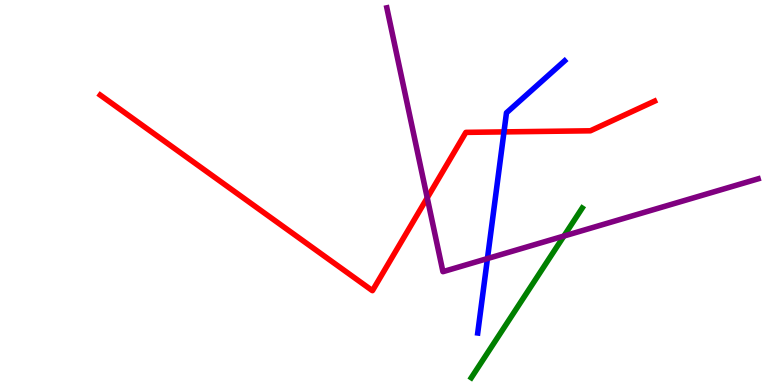[{'lines': ['blue', 'red'], 'intersections': [{'x': 6.5, 'y': 6.57}]}, {'lines': ['green', 'red'], 'intersections': []}, {'lines': ['purple', 'red'], 'intersections': [{'x': 5.51, 'y': 4.86}]}, {'lines': ['blue', 'green'], 'intersections': []}, {'lines': ['blue', 'purple'], 'intersections': [{'x': 6.29, 'y': 3.28}]}, {'lines': ['green', 'purple'], 'intersections': [{'x': 7.28, 'y': 3.87}]}]